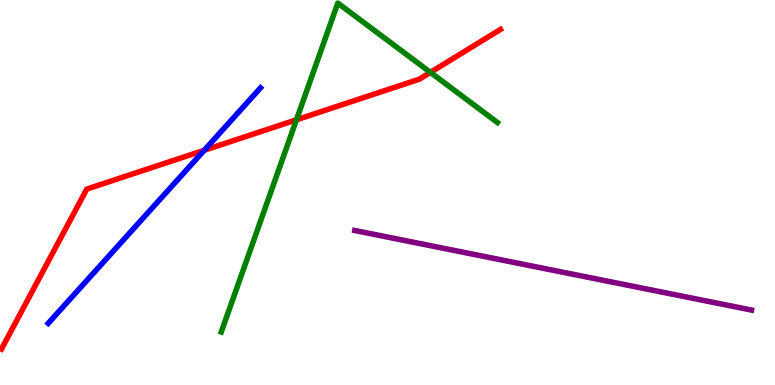[{'lines': ['blue', 'red'], 'intersections': [{'x': 2.64, 'y': 6.1}]}, {'lines': ['green', 'red'], 'intersections': [{'x': 3.83, 'y': 6.89}, {'x': 5.55, 'y': 8.12}]}, {'lines': ['purple', 'red'], 'intersections': []}, {'lines': ['blue', 'green'], 'intersections': []}, {'lines': ['blue', 'purple'], 'intersections': []}, {'lines': ['green', 'purple'], 'intersections': []}]